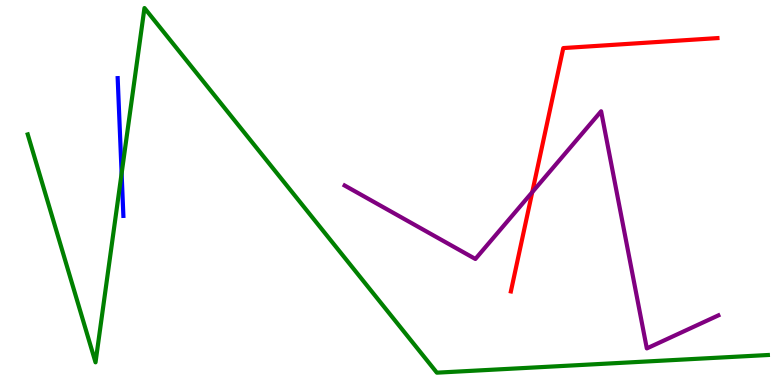[{'lines': ['blue', 'red'], 'intersections': []}, {'lines': ['green', 'red'], 'intersections': []}, {'lines': ['purple', 'red'], 'intersections': [{'x': 6.87, 'y': 5.01}]}, {'lines': ['blue', 'green'], 'intersections': [{'x': 1.57, 'y': 5.5}]}, {'lines': ['blue', 'purple'], 'intersections': []}, {'lines': ['green', 'purple'], 'intersections': []}]